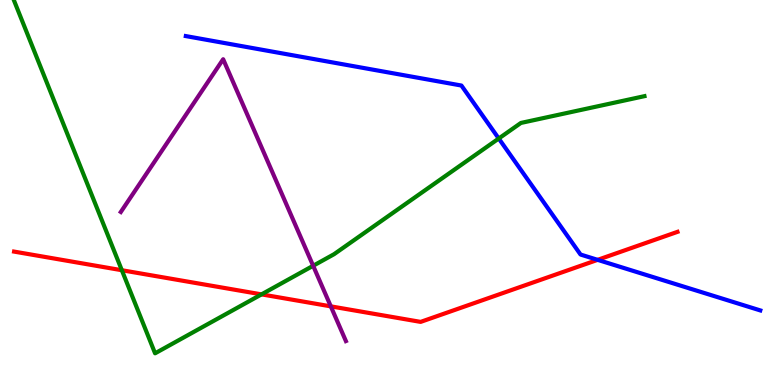[{'lines': ['blue', 'red'], 'intersections': [{'x': 7.71, 'y': 3.25}]}, {'lines': ['green', 'red'], 'intersections': [{'x': 1.57, 'y': 2.98}, {'x': 3.37, 'y': 2.35}]}, {'lines': ['purple', 'red'], 'intersections': [{'x': 4.27, 'y': 2.04}]}, {'lines': ['blue', 'green'], 'intersections': [{'x': 6.44, 'y': 6.4}]}, {'lines': ['blue', 'purple'], 'intersections': []}, {'lines': ['green', 'purple'], 'intersections': [{'x': 4.04, 'y': 3.1}]}]